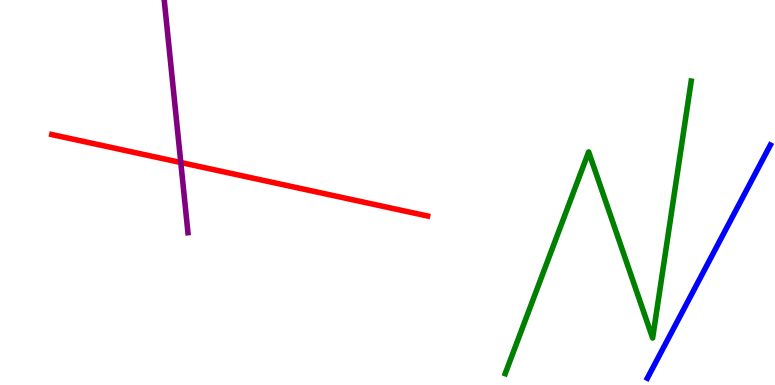[{'lines': ['blue', 'red'], 'intersections': []}, {'lines': ['green', 'red'], 'intersections': []}, {'lines': ['purple', 'red'], 'intersections': [{'x': 2.33, 'y': 5.78}]}, {'lines': ['blue', 'green'], 'intersections': []}, {'lines': ['blue', 'purple'], 'intersections': []}, {'lines': ['green', 'purple'], 'intersections': []}]